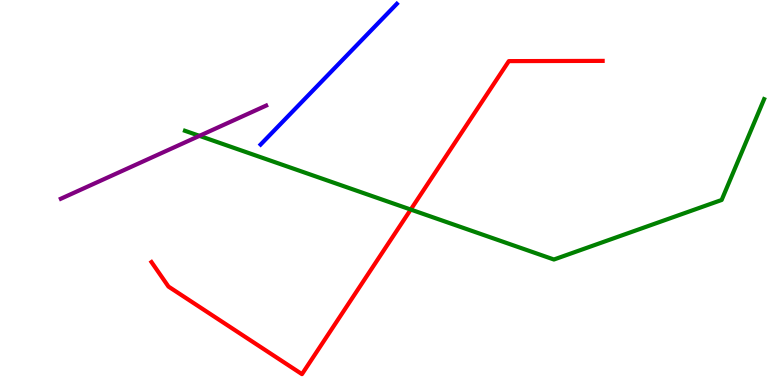[{'lines': ['blue', 'red'], 'intersections': []}, {'lines': ['green', 'red'], 'intersections': [{'x': 5.3, 'y': 4.56}]}, {'lines': ['purple', 'red'], 'intersections': []}, {'lines': ['blue', 'green'], 'intersections': []}, {'lines': ['blue', 'purple'], 'intersections': []}, {'lines': ['green', 'purple'], 'intersections': [{'x': 2.57, 'y': 6.47}]}]